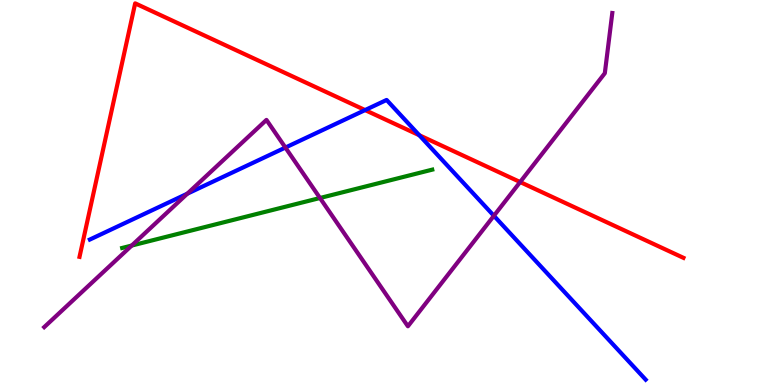[{'lines': ['blue', 'red'], 'intersections': [{'x': 4.71, 'y': 7.14}, {'x': 5.41, 'y': 6.49}]}, {'lines': ['green', 'red'], 'intersections': []}, {'lines': ['purple', 'red'], 'intersections': [{'x': 6.71, 'y': 5.27}]}, {'lines': ['blue', 'green'], 'intersections': []}, {'lines': ['blue', 'purple'], 'intersections': [{'x': 2.42, 'y': 4.97}, {'x': 3.68, 'y': 6.17}, {'x': 6.37, 'y': 4.4}]}, {'lines': ['green', 'purple'], 'intersections': [{'x': 1.7, 'y': 3.62}, {'x': 4.13, 'y': 4.86}]}]